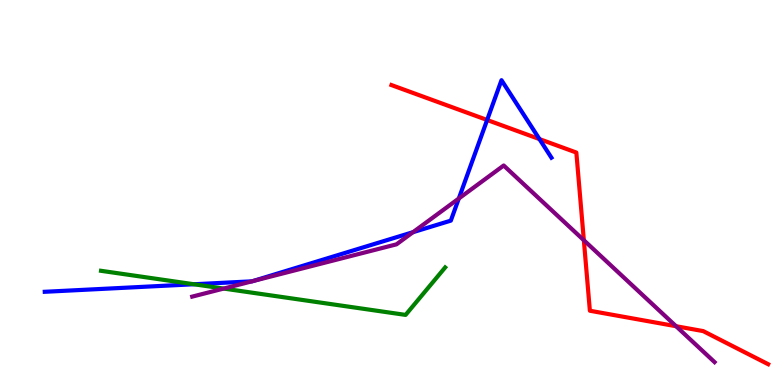[{'lines': ['blue', 'red'], 'intersections': [{'x': 6.29, 'y': 6.88}, {'x': 6.96, 'y': 6.39}]}, {'lines': ['green', 'red'], 'intersections': []}, {'lines': ['purple', 'red'], 'intersections': [{'x': 7.53, 'y': 3.76}, {'x': 8.72, 'y': 1.53}]}, {'lines': ['blue', 'green'], 'intersections': [{'x': 2.5, 'y': 2.62}]}, {'lines': ['blue', 'purple'], 'intersections': [{'x': 3.25, 'y': 2.69}, {'x': 3.26, 'y': 2.7}, {'x': 5.33, 'y': 3.97}, {'x': 5.92, 'y': 4.84}]}, {'lines': ['green', 'purple'], 'intersections': [{'x': 2.89, 'y': 2.5}]}]